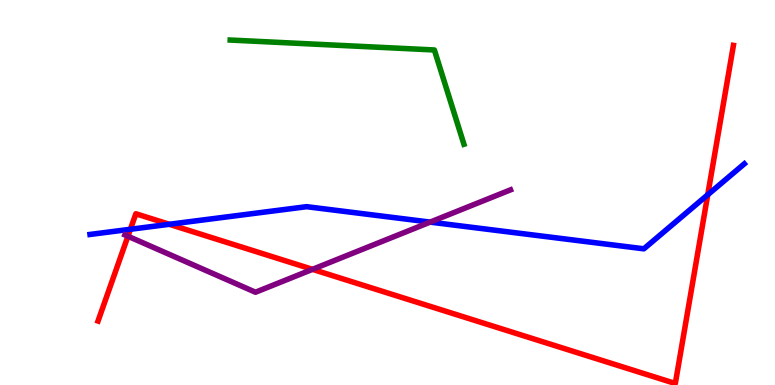[{'lines': ['blue', 'red'], 'intersections': [{'x': 1.68, 'y': 4.04}, {'x': 2.18, 'y': 4.17}, {'x': 9.13, 'y': 4.94}]}, {'lines': ['green', 'red'], 'intersections': []}, {'lines': ['purple', 'red'], 'intersections': [{'x': 1.65, 'y': 3.86}, {'x': 4.03, 'y': 3.0}]}, {'lines': ['blue', 'green'], 'intersections': []}, {'lines': ['blue', 'purple'], 'intersections': [{'x': 5.55, 'y': 4.23}]}, {'lines': ['green', 'purple'], 'intersections': []}]